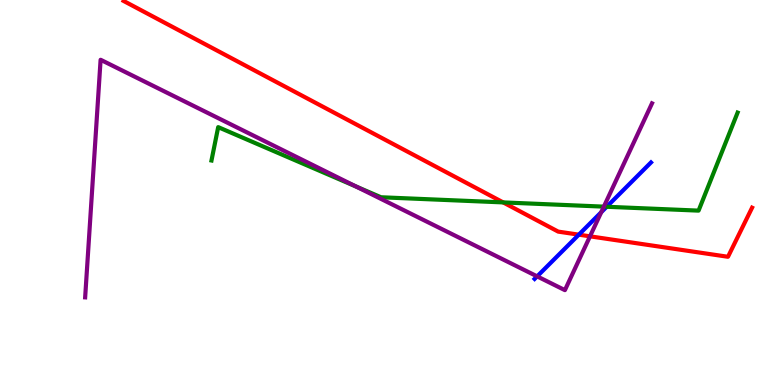[{'lines': ['blue', 'red'], 'intersections': [{'x': 7.47, 'y': 3.9}]}, {'lines': ['green', 'red'], 'intersections': [{'x': 6.49, 'y': 4.74}]}, {'lines': ['purple', 'red'], 'intersections': [{'x': 7.61, 'y': 3.86}]}, {'lines': ['blue', 'green'], 'intersections': [{'x': 7.83, 'y': 4.63}]}, {'lines': ['blue', 'purple'], 'intersections': [{'x': 6.93, 'y': 2.82}, {'x': 7.76, 'y': 4.49}]}, {'lines': ['green', 'purple'], 'intersections': [{'x': 4.59, 'y': 5.16}, {'x': 7.79, 'y': 4.63}]}]